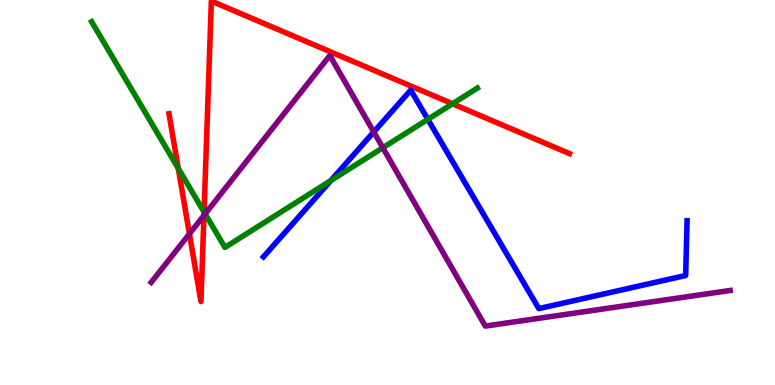[{'lines': ['blue', 'red'], 'intersections': []}, {'lines': ['green', 'red'], 'intersections': [{'x': 2.3, 'y': 5.63}, {'x': 2.63, 'y': 4.49}, {'x': 5.84, 'y': 7.3}]}, {'lines': ['purple', 'red'], 'intersections': [{'x': 2.44, 'y': 3.93}, {'x': 2.63, 'y': 4.4}]}, {'lines': ['blue', 'green'], 'intersections': [{'x': 4.27, 'y': 5.31}, {'x': 5.52, 'y': 6.9}]}, {'lines': ['blue', 'purple'], 'intersections': [{'x': 4.82, 'y': 6.57}]}, {'lines': ['green', 'purple'], 'intersections': [{'x': 2.65, 'y': 4.44}, {'x': 4.94, 'y': 6.16}]}]